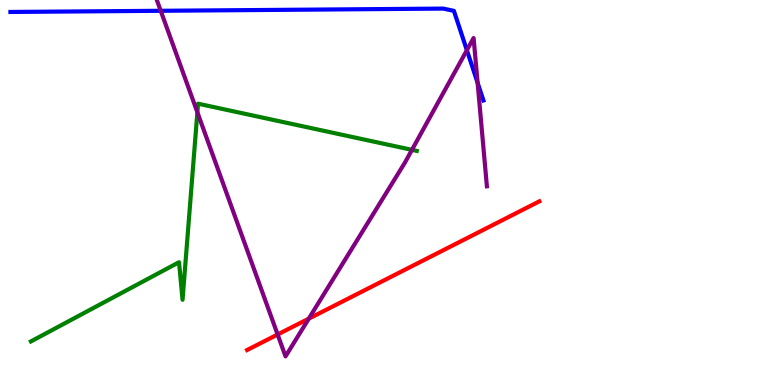[{'lines': ['blue', 'red'], 'intersections': []}, {'lines': ['green', 'red'], 'intersections': []}, {'lines': ['purple', 'red'], 'intersections': [{'x': 3.58, 'y': 1.31}, {'x': 3.98, 'y': 1.72}]}, {'lines': ['blue', 'green'], 'intersections': []}, {'lines': ['blue', 'purple'], 'intersections': [{'x': 2.07, 'y': 9.72}, {'x': 6.02, 'y': 8.7}, {'x': 6.16, 'y': 7.85}]}, {'lines': ['green', 'purple'], 'intersections': [{'x': 2.55, 'y': 7.08}, {'x': 5.32, 'y': 6.11}]}]